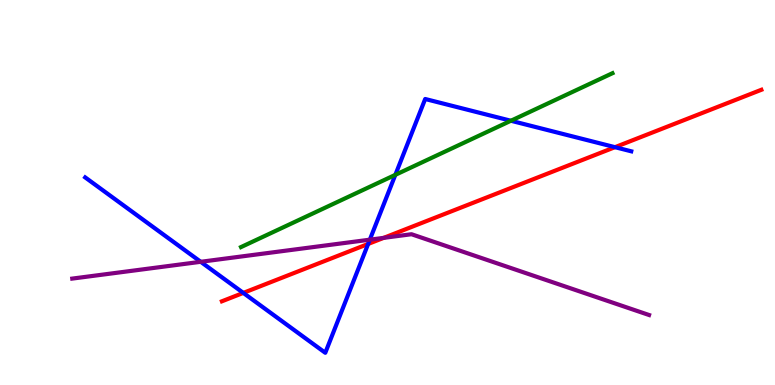[{'lines': ['blue', 'red'], 'intersections': [{'x': 3.14, 'y': 2.39}, {'x': 4.75, 'y': 3.66}, {'x': 7.94, 'y': 6.18}]}, {'lines': ['green', 'red'], 'intersections': []}, {'lines': ['purple', 'red'], 'intersections': [{'x': 4.95, 'y': 3.82}]}, {'lines': ['blue', 'green'], 'intersections': [{'x': 5.1, 'y': 5.46}, {'x': 6.59, 'y': 6.86}]}, {'lines': ['blue', 'purple'], 'intersections': [{'x': 2.59, 'y': 3.2}, {'x': 4.77, 'y': 3.77}]}, {'lines': ['green', 'purple'], 'intersections': []}]